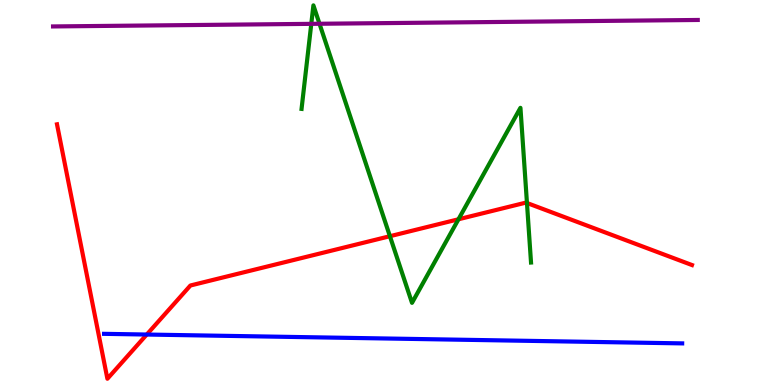[{'lines': ['blue', 'red'], 'intersections': [{'x': 1.89, 'y': 1.31}]}, {'lines': ['green', 'red'], 'intersections': [{'x': 5.03, 'y': 3.86}, {'x': 5.92, 'y': 4.3}, {'x': 6.8, 'y': 4.73}]}, {'lines': ['purple', 'red'], 'intersections': []}, {'lines': ['blue', 'green'], 'intersections': []}, {'lines': ['blue', 'purple'], 'intersections': []}, {'lines': ['green', 'purple'], 'intersections': [{'x': 4.02, 'y': 9.38}, {'x': 4.12, 'y': 9.38}]}]